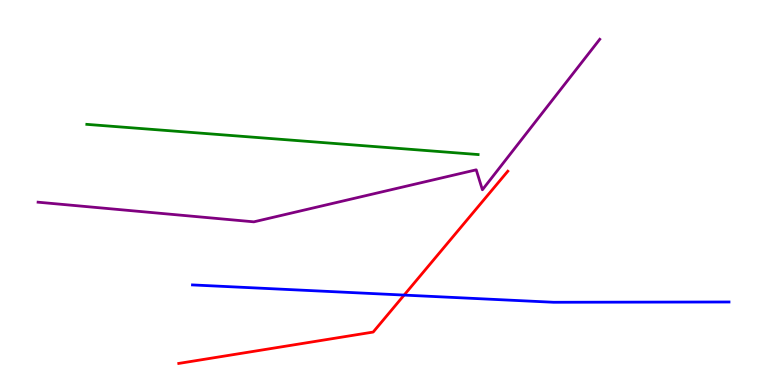[{'lines': ['blue', 'red'], 'intersections': [{'x': 5.21, 'y': 2.34}]}, {'lines': ['green', 'red'], 'intersections': []}, {'lines': ['purple', 'red'], 'intersections': []}, {'lines': ['blue', 'green'], 'intersections': []}, {'lines': ['blue', 'purple'], 'intersections': []}, {'lines': ['green', 'purple'], 'intersections': []}]